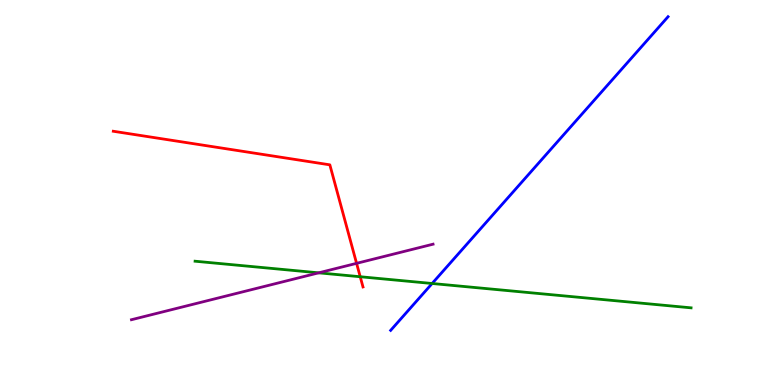[{'lines': ['blue', 'red'], 'intersections': []}, {'lines': ['green', 'red'], 'intersections': [{'x': 4.65, 'y': 2.81}]}, {'lines': ['purple', 'red'], 'intersections': [{'x': 4.6, 'y': 3.16}]}, {'lines': ['blue', 'green'], 'intersections': [{'x': 5.58, 'y': 2.64}]}, {'lines': ['blue', 'purple'], 'intersections': []}, {'lines': ['green', 'purple'], 'intersections': [{'x': 4.11, 'y': 2.91}]}]